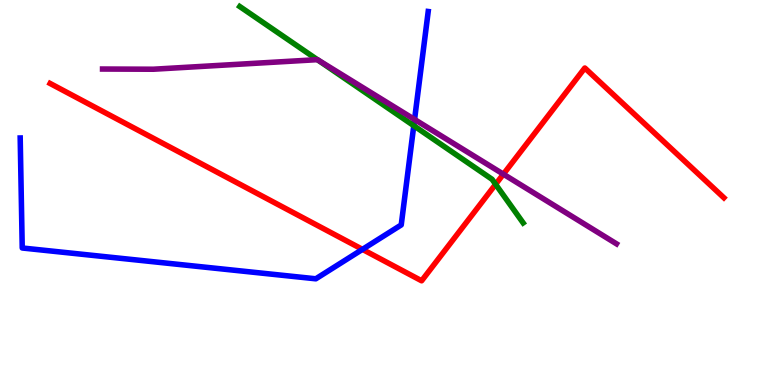[{'lines': ['blue', 'red'], 'intersections': [{'x': 4.68, 'y': 3.52}]}, {'lines': ['green', 'red'], 'intersections': [{'x': 6.4, 'y': 5.21}]}, {'lines': ['purple', 'red'], 'intersections': [{'x': 6.5, 'y': 5.48}]}, {'lines': ['blue', 'green'], 'intersections': [{'x': 5.34, 'y': 6.74}]}, {'lines': ['blue', 'purple'], 'intersections': [{'x': 5.35, 'y': 6.9}]}, {'lines': ['green', 'purple'], 'intersections': [{'x': 4.09, 'y': 8.45}]}]